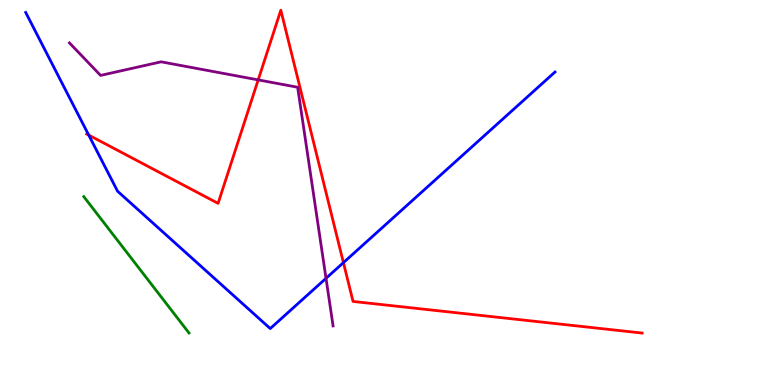[{'lines': ['blue', 'red'], 'intersections': [{'x': 1.14, 'y': 6.49}, {'x': 4.43, 'y': 3.18}]}, {'lines': ['green', 'red'], 'intersections': []}, {'lines': ['purple', 'red'], 'intersections': [{'x': 3.33, 'y': 7.92}]}, {'lines': ['blue', 'green'], 'intersections': []}, {'lines': ['blue', 'purple'], 'intersections': [{'x': 4.21, 'y': 2.77}]}, {'lines': ['green', 'purple'], 'intersections': []}]